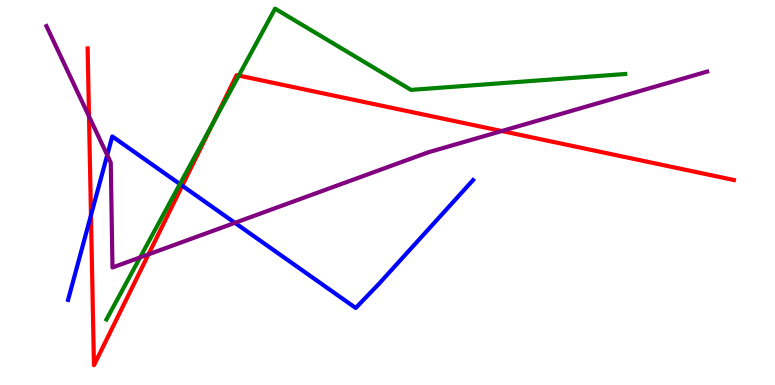[{'lines': ['blue', 'red'], 'intersections': [{'x': 1.17, 'y': 4.41}, {'x': 2.35, 'y': 5.18}]}, {'lines': ['green', 'red'], 'intersections': [{'x': 2.75, 'y': 6.82}, {'x': 3.08, 'y': 8.04}]}, {'lines': ['purple', 'red'], 'intersections': [{'x': 1.15, 'y': 6.98}, {'x': 1.92, 'y': 3.39}, {'x': 6.47, 'y': 6.6}]}, {'lines': ['blue', 'green'], 'intersections': [{'x': 2.32, 'y': 5.22}]}, {'lines': ['blue', 'purple'], 'intersections': [{'x': 1.38, 'y': 5.97}, {'x': 3.03, 'y': 4.21}]}, {'lines': ['green', 'purple'], 'intersections': [{'x': 1.81, 'y': 3.31}]}]